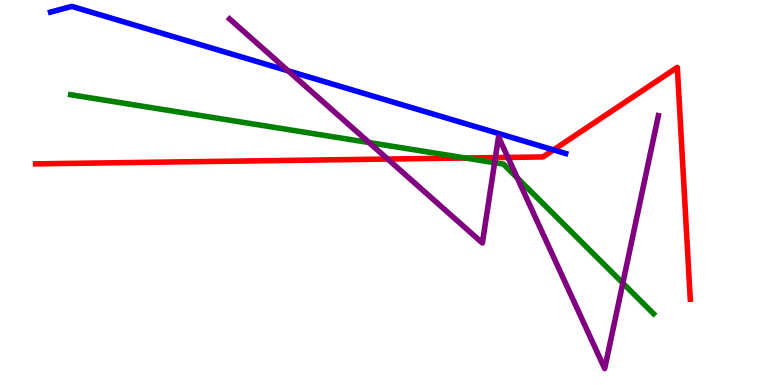[{'lines': ['blue', 'red'], 'intersections': [{'x': 7.14, 'y': 6.11}]}, {'lines': ['green', 'red'], 'intersections': [{'x': 6.01, 'y': 5.9}]}, {'lines': ['purple', 'red'], 'intersections': [{'x': 5.0, 'y': 5.87}, {'x': 6.39, 'y': 5.91}, {'x': 6.55, 'y': 5.91}]}, {'lines': ['blue', 'green'], 'intersections': []}, {'lines': ['blue', 'purple'], 'intersections': [{'x': 3.72, 'y': 8.16}]}, {'lines': ['green', 'purple'], 'intersections': [{'x': 4.76, 'y': 6.3}, {'x': 6.38, 'y': 5.77}, {'x': 6.67, 'y': 5.38}, {'x': 8.04, 'y': 2.65}]}]